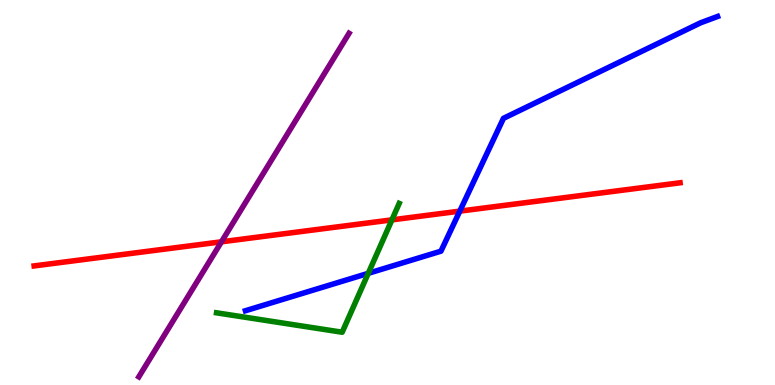[{'lines': ['blue', 'red'], 'intersections': [{'x': 5.93, 'y': 4.52}]}, {'lines': ['green', 'red'], 'intersections': [{'x': 5.06, 'y': 4.29}]}, {'lines': ['purple', 'red'], 'intersections': [{'x': 2.86, 'y': 3.72}]}, {'lines': ['blue', 'green'], 'intersections': [{'x': 4.75, 'y': 2.9}]}, {'lines': ['blue', 'purple'], 'intersections': []}, {'lines': ['green', 'purple'], 'intersections': []}]